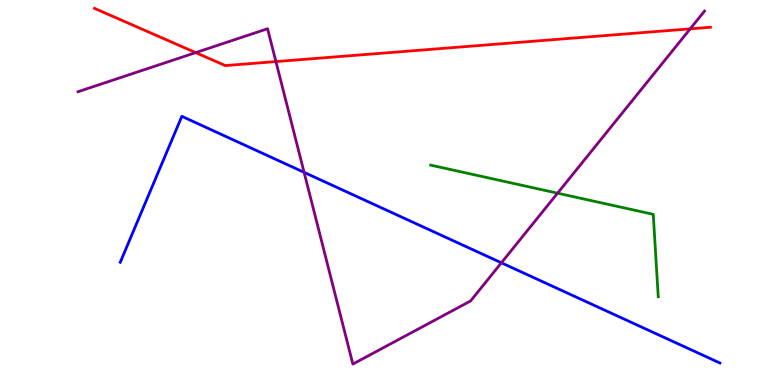[{'lines': ['blue', 'red'], 'intersections': []}, {'lines': ['green', 'red'], 'intersections': []}, {'lines': ['purple', 'red'], 'intersections': [{'x': 2.52, 'y': 8.63}, {'x': 3.56, 'y': 8.4}, {'x': 8.91, 'y': 9.25}]}, {'lines': ['blue', 'green'], 'intersections': []}, {'lines': ['blue', 'purple'], 'intersections': [{'x': 3.92, 'y': 5.52}, {'x': 6.47, 'y': 3.17}]}, {'lines': ['green', 'purple'], 'intersections': [{'x': 7.19, 'y': 4.98}]}]